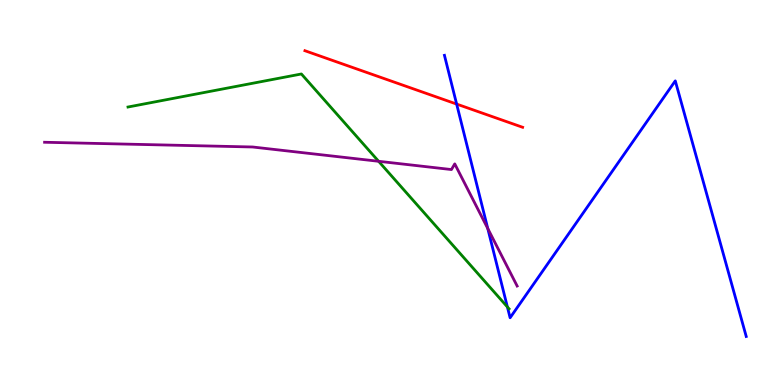[{'lines': ['blue', 'red'], 'intersections': [{'x': 5.89, 'y': 7.3}]}, {'lines': ['green', 'red'], 'intersections': []}, {'lines': ['purple', 'red'], 'intersections': []}, {'lines': ['blue', 'green'], 'intersections': [{'x': 6.55, 'y': 2.03}]}, {'lines': ['blue', 'purple'], 'intersections': [{'x': 6.29, 'y': 4.06}]}, {'lines': ['green', 'purple'], 'intersections': [{'x': 4.89, 'y': 5.81}]}]